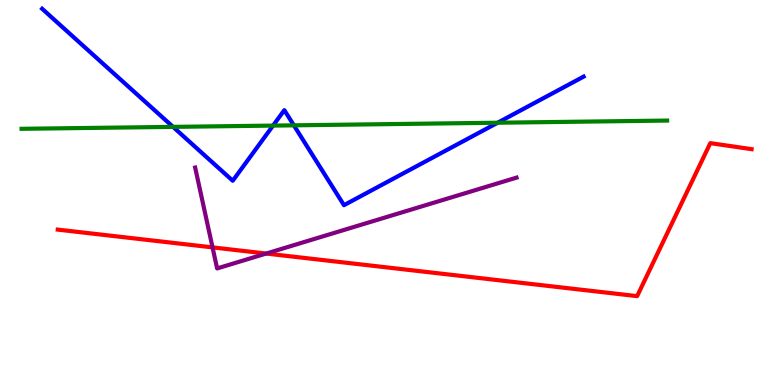[{'lines': ['blue', 'red'], 'intersections': []}, {'lines': ['green', 'red'], 'intersections': []}, {'lines': ['purple', 'red'], 'intersections': [{'x': 2.74, 'y': 3.57}, {'x': 3.43, 'y': 3.41}]}, {'lines': ['blue', 'green'], 'intersections': [{'x': 2.23, 'y': 6.7}, {'x': 3.52, 'y': 6.74}, {'x': 3.79, 'y': 6.74}, {'x': 6.42, 'y': 6.81}]}, {'lines': ['blue', 'purple'], 'intersections': []}, {'lines': ['green', 'purple'], 'intersections': []}]